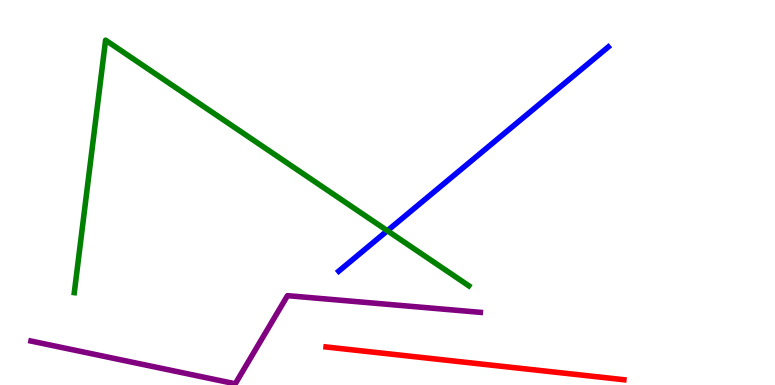[{'lines': ['blue', 'red'], 'intersections': []}, {'lines': ['green', 'red'], 'intersections': []}, {'lines': ['purple', 'red'], 'intersections': []}, {'lines': ['blue', 'green'], 'intersections': [{'x': 5.0, 'y': 4.01}]}, {'lines': ['blue', 'purple'], 'intersections': []}, {'lines': ['green', 'purple'], 'intersections': []}]